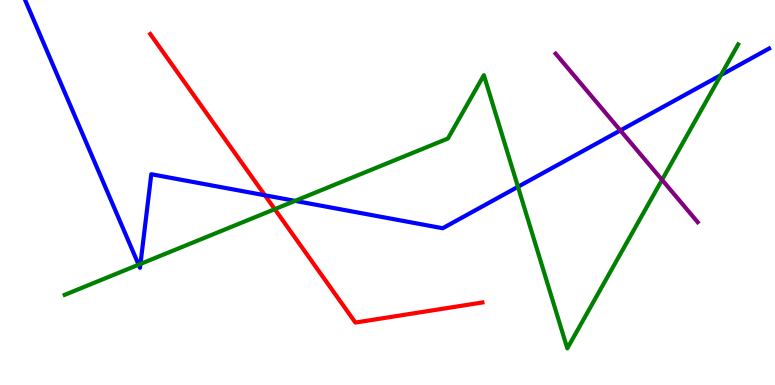[{'lines': ['blue', 'red'], 'intersections': [{'x': 3.42, 'y': 4.93}]}, {'lines': ['green', 'red'], 'intersections': [{'x': 3.55, 'y': 4.57}]}, {'lines': ['purple', 'red'], 'intersections': []}, {'lines': ['blue', 'green'], 'intersections': [{'x': 1.79, 'y': 3.13}, {'x': 1.81, 'y': 3.14}, {'x': 3.81, 'y': 4.78}, {'x': 6.68, 'y': 5.15}, {'x': 9.3, 'y': 8.05}]}, {'lines': ['blue', 'purple'], 'intersections': [{'x': 8.0, 'y': 6.61}]}, {'lines': ['green', 'purple'], 'intersections': [{'x': 8.54, 'y': 5.33}]}]